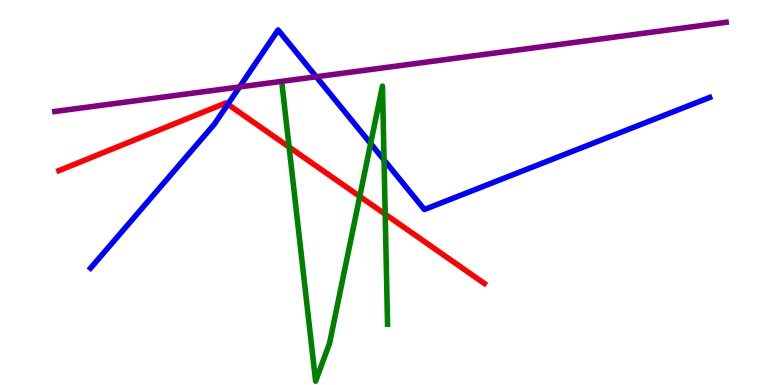[{'lines': ['blue', 'red'], 'intersections': [{'x': 2.94, 'y': 7.29}]}, {'lines': ['green', 'red'], 'intersections': [{'x': 3.73, 'y': 6.18}, {'x': 4.64, 'y': 4.9}, {'x': 4.97, 'y': 4.44}]}, {'lines': ['purple', 'red'], 'intersections': []}, {'lines': ['blue', 'green'], 'intersections': [{'x': 4.78, 'y': 6.27}, {'x': 4.96, 'y': 5.85}]}, {'lines': ['blue', 'purple'], 'intersections': [{'x': 3.09, 'y': 7.74}, {'x': 4.08, 'y': 8.01}]}, {'lines': ['green', 'purple'], 'intersections': []}]